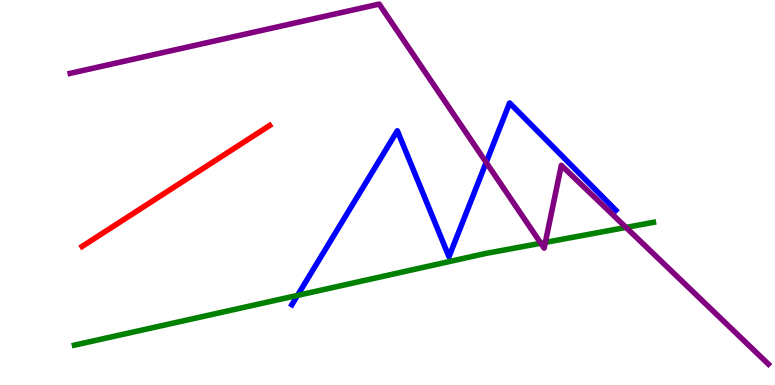[{'lines': ['blue', 'red'], 'intersections': []}, {'lines': ['green', 'red'], 'intersections': []}, {'lines': ['purple', 'red'], 'intersections': []}, {'lines': ['blue', 'green'], 'intersections': [{'x': 3.84, 'y': 2.33}]}, {'lines': ['blue', 'purple'], 'intersections': [{'x': 6.27, 'y': 5.78}]}, {'lines': ['green', 'purple'], 'intersections': [{'x': 6.98, 'y': 3.68}, {'x': 7.04, 'y': 3.7}, {'x': 8.08, 'y': 4.09}]}]